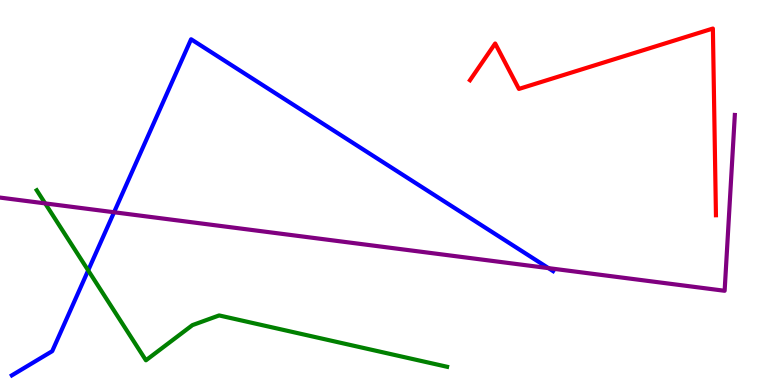[{'lines': ['blue', 'red'], 'intersections': []}, {'lines': ['green', 'red'], 'intersections': []}, {'lines': ['purple', 'red'], 'intersections': []}, {'lines': ['blue', 'green'], 'intersections': [{'x': 1.14, 'y': 2.98}]}, {'lines': ['blue', 'purple'], 'intersections': [{'x': 1.47, 'y': 4.49}, {'x': 7.08, 'y': 3.04}]}, {'lines': ['green', 'purple'], 'intersections': [{'x': 0.583, 'y': 4.72}]}]